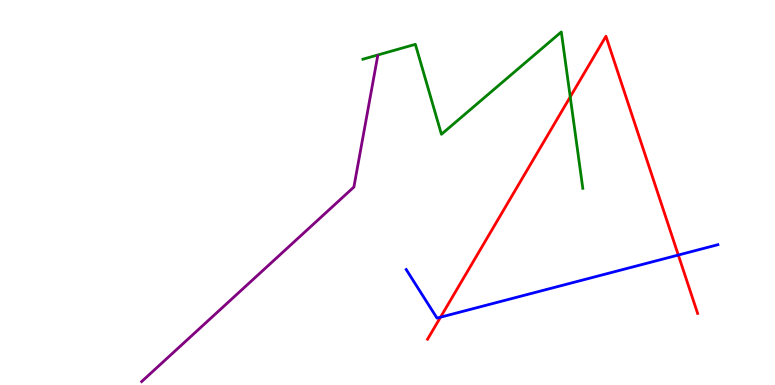[{'lines': ['blue', 'red'], 'intersections': [{'x': 5.68, 'y': 1.76}, {'x': 8.75, 'y': 3.38}]}, {'lines': ['green', 'red'], 'intersections': [{'x': 7.36, 'y': 7.48}]}, {'lines': ['purple', 'red'], 'intersections': []}, {'lines': ['blue', 'green'], 'intersections': []}, {'lines': ['blue', 'purple'], 'intersections': []}, {'lines': ['green', 'purple'], 'intersections': []}]